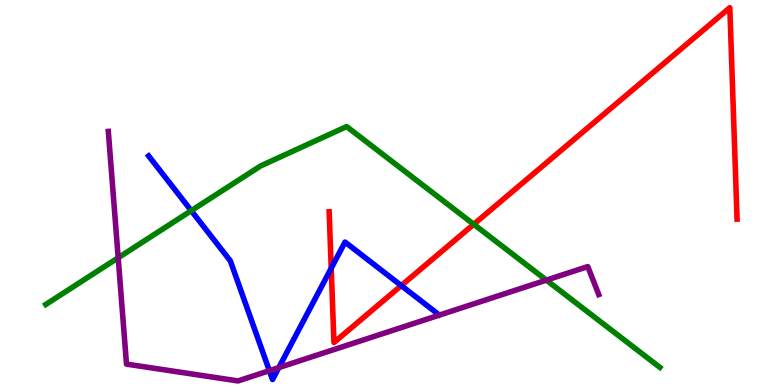[{'lines': ['blue', 'red'], 'intersections': [{'x': 4.27, 'y': 3.03}, {'x': 5.18, 'y': 2.58}]}, {'lines': ['green', 'red'], 'intersections': [{'x': 6.11, 'y': 4.17}]}, {'lines': ['purple', 'red'], 'intersections': []}, {'lines': ['blue', 'green'], 'intersections': [{'x': 2.47, 'y': 4.53}]}, {'lines': ['blue', 'purple'], 'intersections': [{'x': 3.48, 'y': 0.372}, {'x': 3.6, 'y': 0.452}]}, {'lines': ['green', 'purple'], 'intersections': [{'x': 1.52, 'y': 3.3}, {'x': 7.05, 'y': 2.72}]}]